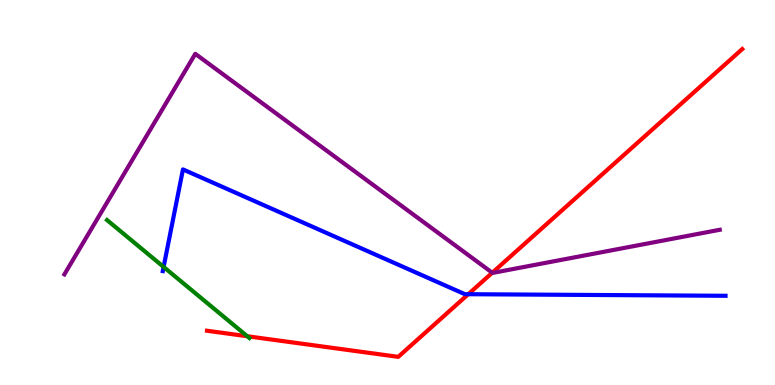[{'lines': ['blue', 'red'], 'intersections': [{'x': 6.04, 'y': 2.36}]}, {'lines': ['green', 'red'], 'intersections': [{'x': 3.19, 'y': 1.27}]}, {'lines': ['purple', 'red'], 'intersections': [{'x': 6.35, 'y': 2.92}]}, {'lines': ['blue', 'green'], 'intersections': [{'x': 2.11, 'y': 3.07}]}, {'lines': ['blue', 'purple'], 'intersections': []}, {'lines': ['green', 'purple'], 'intersections': []}]